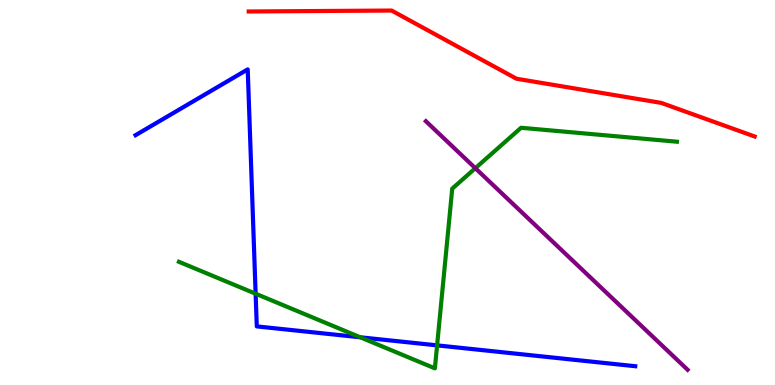[{'lines': ['blue', 'red'], 'intersections': []}, {'lines': ['green', 'red'], 'intersections': []}, {'lines': ['purple', 'red'], 'intersections': []}, {'lines': ['blue', 'green'], 'intersections': [{'x': 3.3, 'y': 2.37}, {'x': 4.65, 'y': 1.24}, {'x': 5.64, 'y': 1.03}]}, {'lines': ['blue', 'purple'], 'intersections': []}, {'lines': ['green', 'purple'], 'intersections': [{'x': 6.13, 'y': 5.63}]}]